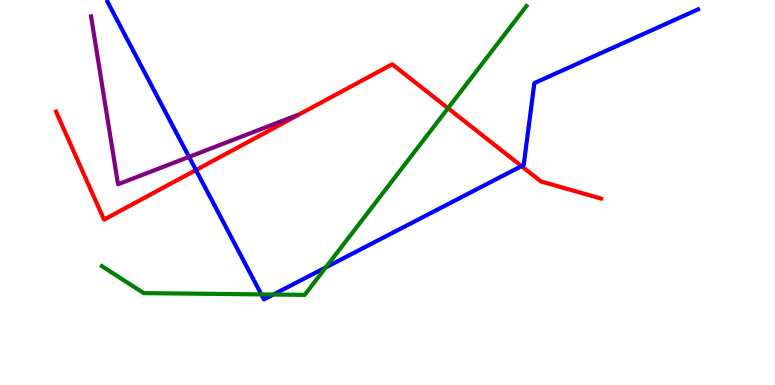[{'lines': ['blue', 'red'], 'intersections': [{'x': 2.53, 'y': 5.58}, {'x': 6.73, 'y': 5.69}]}, {'lines': ['green', 'red'], 'intersections': [{'x': 5.78, 'y': 7.19}]}, {'lines': ['purple', 'red'], 'intersections': []}, {'lines': ['blue', 'green'], 'intersections': [{'x': 3.37, 'y': 2.35}, {'x': 3.53, 'y': 2.35}, {'x': 4.2, 'y': 3.05}]}, {'lines': ['blue', 'purple'], 'intersections': [{'x': 2.44, 'y': 5.92}]}, {'lines': ['green', 'purple'], 'intersections': []}]